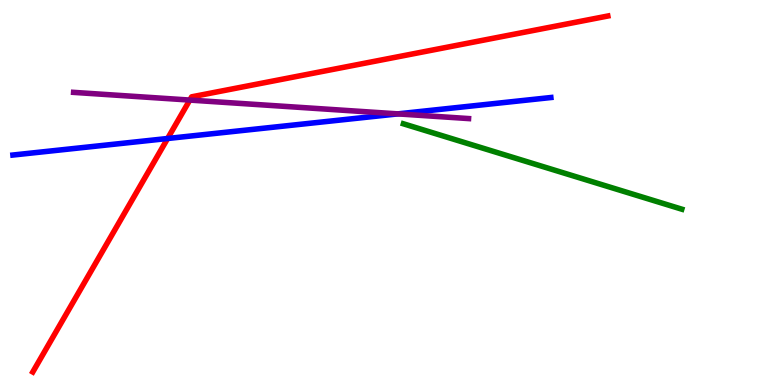[{'lines': ['blue', 'red'], 'intersections': [{'x': 2.16, 'y': 6.4}]}, {'lines': ['green', 'red'], 'intersections': []}, {'lines': ['purple', 'red'], 'intersections': [{'x': 2.45, 'y': 7.4}]}, {'lines': ['blue', 'green'], 'intersections': []}, {'lines': ['blue', 'purple'], 'intersections': [{'x': 5.13, 'y': 7.04}]}, {'lines': ['green', 'purple'], 'intersections': []}]